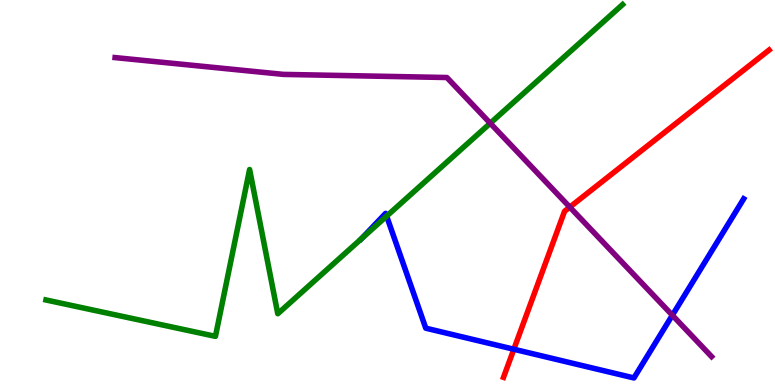[{'lines': ['blue', 'red'], 'intersections': [{'x': 6.63, 'y': 0.929}]}, {'lines': ['green', 'red'], 'intersections': []}, {'lines': ['purple', 'red'], 'intersections': [{'x': 7.35, 'y': 4.62}]}, {'lines': ['blue', 'green'], 'intersections': [{'x': 4.67, 'y': 3.8}, {'x': 4.99, 'y': 4.39}]}, {'lines': ['blue', 'purple'], 'intersections': [{'x': 8.68, 'y': 1.81}]}, {'lines': ['green', 'purple'], 'intersections': [{'x': 6.33, 'y': 6.8}]}]